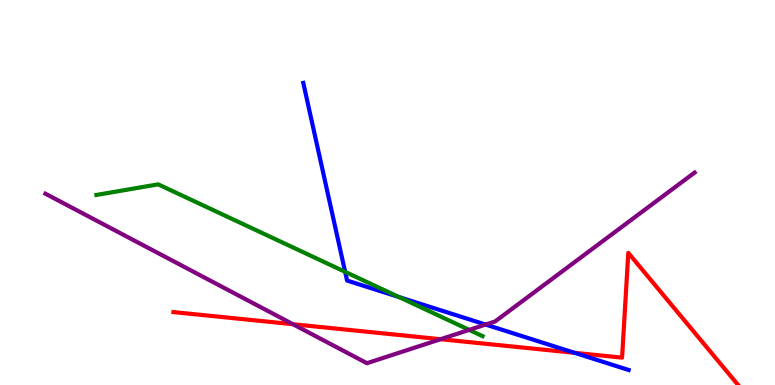[{'lines': ['blue', 'red'], 'intersections': [{'x': 7.41, 'y': 0.836}]}, {'lines': ['green', 'red'], 'intersections': []}, {'lines': ['purple', 'red'], 'intersections': [{'x': 3.78, 'y': 1.58}, {'x': 5.69, 'y': 1.19}]}, {'lines': ['blue', 'green'], 'intersections': [{'x': 4.45, 'y': 2.94}, {'x': 5.15, 'y': 2.28}]}, {'lines': ['blue', 'purple'], 'intersections': [{'x': 6.27, 'y': 1.57}]}, {'lines': ['green', 'purple'], 'intersections': [{'x': 6.05, 'y': 1.43}]}]